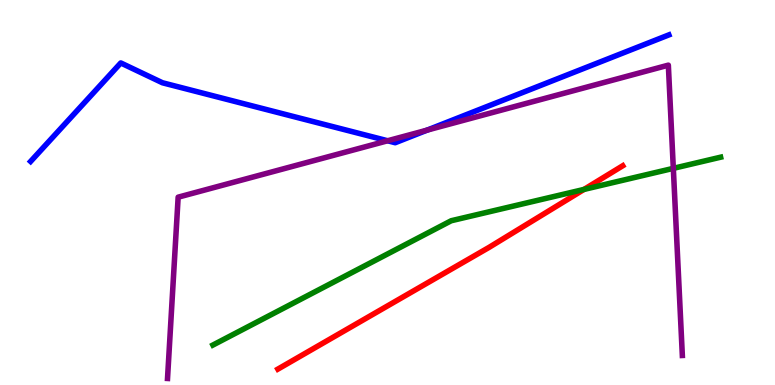[{'lines': ['blue', 'red'], 'intersections': []}, {'lines': ['green', 'red'], 'intersections': [{'x': 7.54, 'y': 5.08}]}, {'lines': ['purple', 'red'], 'intersections': []}, {'lines': ['blue', 'green'], 'intersections': []}, {'lines': ['blue', 'purple'], 'intersections': [{'x': 5.0, 'y': 6.34}, {'x': 5.51, 'y': 6.62}]}, {'lines': ['green', 'purple'], 'intersections': [{'x': 8.69, 'y': 5.63}]}]